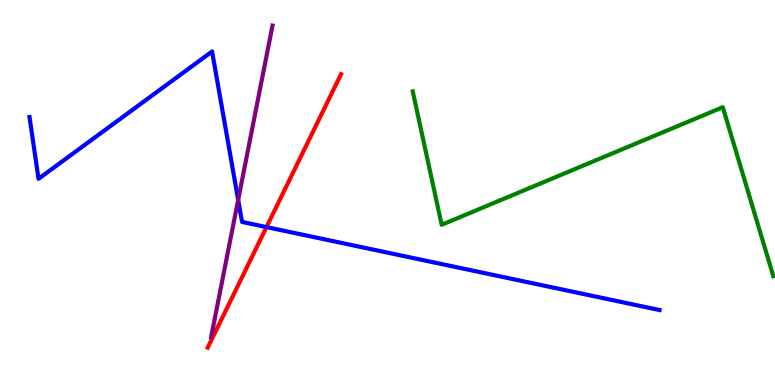[{'lines': ['blue', 'red'], 'intersections': [{'x': 3.44, 'y': 4.1}]}, {'lines': ['green', 'red'], 'intersections': []}, {'lines': ['purple', 'red'], 'intersections': []}, {'lines': ['blue', 'green'], 'intersections': []}, {'lines': ['blue', 'purple'], 'intersections': [{'x': 3.07, 'y': 4.81}]}, {'lines': ['green', 'purple'], 'intersections': []}]